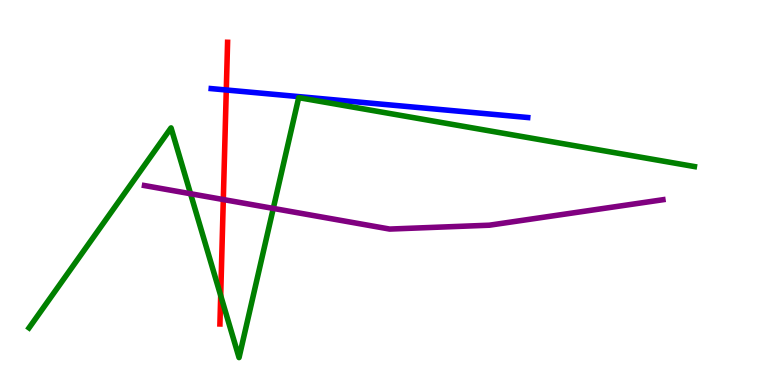[{'lines': ['blue', 'red'], 'intersections': [{'x': 2.92, 'y': 7.66}]}, {'lines': ['green', 'red'], 'intersections': [{'x': 2.85, 'y': 2.32}]}, {'lines': ['purple', 'red'], 'intersections': [{'x': 2.88, 'y': 4.82}]}, {'lines': ['blue', 'green'], 'intersections': []}, {'lines': ['blue', 'purple'], 'intersections': []}, {'lines': ['green', 'purple'], 'intersections': [{'x': 2.46, 'y': 4.97}, {'x': 3.53, 'y': 4.59}]}]